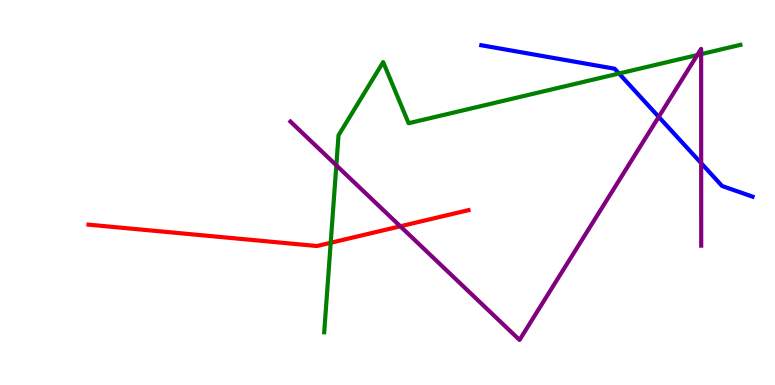[{'lines': ['blue', 'red'], 'intersections': []}, {'lines': ['green', 'red'], 'intersections': [{'x': 4.27, 'y': 3.69}]}, {'lines': ['purple', 'red'], 'intersections': [{'x': 5.17, 'y': 4.12}]}, {'lines': ['blue', 'green'], 'intersections': [{'x': 7.99, 'y': 8.09}]}, {'lines': ['blue', 'purple'], 'intersections': [{'x': 8.5, 'y': 6.97}, {'x': 9.05, 'y': 5.76}]}, {'lines': ['green', 'purple'], 'intersections': [{'x': 4.34, 'y': 5.71}, {'x': 9.0, 'y': 8.57}, {'x': 9.05, 'y': 8.59}]}]